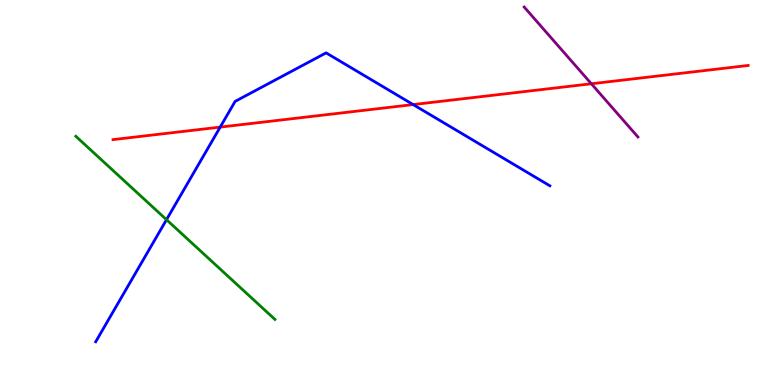[{'lines': ['blue', 'red'], 'intersections': [{'x': 2.84, 'y': 6.7}, {'x': 5.33, 'y': 7.28}]}, {'lines': ['green', 'red'], 'intersections': []}, {'lines': ['purple', 'red'], 'intersections': [{'x': 7.63, 'y': 7.82}]}, {'lines': ['blue', 'green'], 'intersections': [{'x': 2.15, 'y': 4.29}]}, {'lines': ['blue', 'purple'], 'intersections': []}, {'lines': ['green', 'purple'], 'intersections': []}]